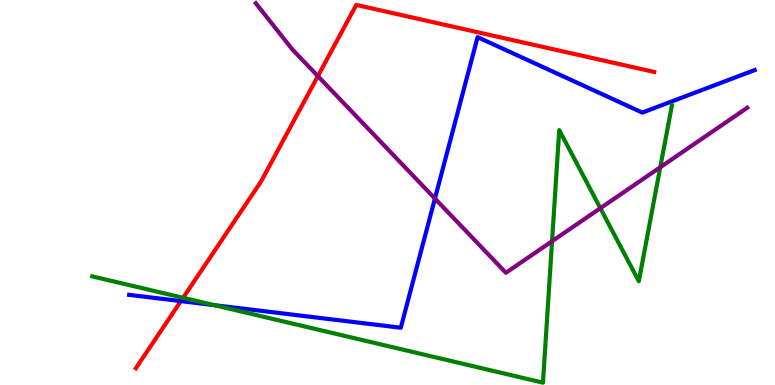[{'lines': ['blue', 'red'], 'intersections': [{'x': 2.33, 'y': 2.18}]}, {'lines': ['green', 'red'], 'intersections': [{'x': 2.36, 'y': 2.27}]}, {'lines': ['purple', 'red'], 'intersections': [{'x': 4.1, 'y': 8.02}]}, {'lines': ['blue', 'green'], 'intersections': [{'x': 2.77, 'y': 2.07}]}, {'lines': ['blue', 'purple'], 'intersections': [{'x': 5.61, 'y': 4.84}]}, {'lines': ['green', 'purple'], 'intersections': [{'x': 7.12, 'y': 3.73}, {'x': 7.75, 'y': 4.59}, {'x': 8.52, 'y': 5.66}]}]